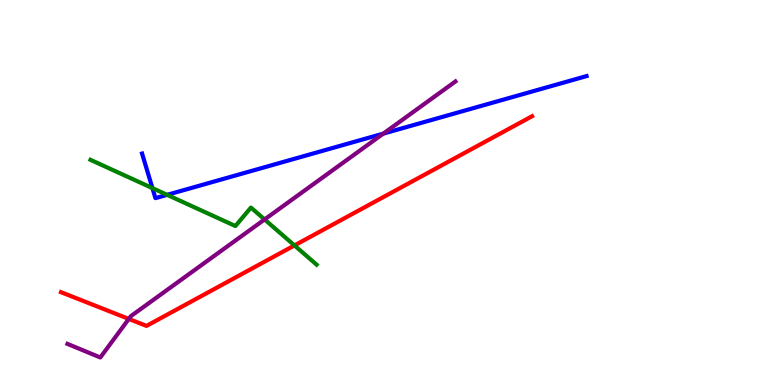[{'lines': ['blue', 'red'], 'intersections': []}, {'lines': ['green', 'red'], 'intersections': [{'x': 3.8, 'y': 3.63}]}, {'lines': ['purple', 'red'], 'intersections': [{'x': 1.66, 'y': 1.72}]}, {'lines': ['blue', 'green'], 'intersections': [{'x': 1.97, 'y': 5.11}, {'x': 2.16, 'y': 4.94}]}, {'lines': ['blue', 'purple'], 'intersections': [{'x': 4.95, 'y': 6.53}]}, {'lines': ['green', 'purple'], 'intersections': [{'x': 3.41, 'y': 4.3}]}]